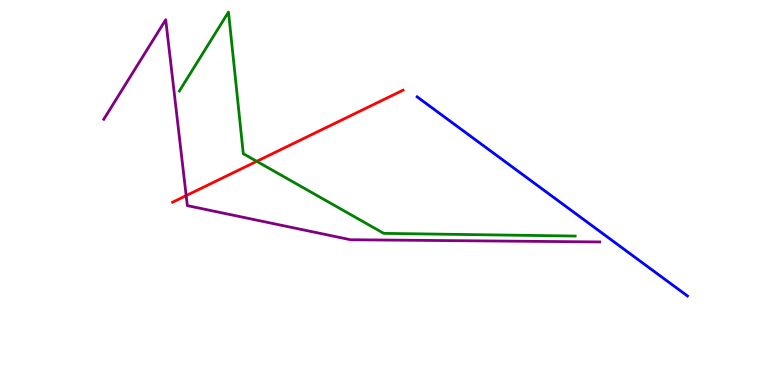[{'lines': ['blue', 'red'], 'intersections': []}, {'lines': ['green', 'red'], 'intersections': [{'x': 3.31, 'y': 5.81}]}, {'lines': ['purple', 'red'], 'intersections': [{'x': 2.4, 'y': 4.92}]}, {'lines': ['blue', 'green'], 'intersections': []}, {'lines': ['blue', 'purple'], 'intersections': []}, {'lines': ['green', 'purple'], 'intersections': []}]